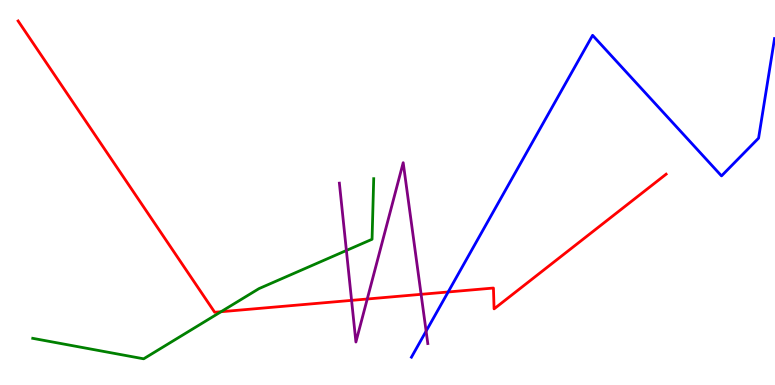[{'lines': ['blue', 'red'], 'intersections': [{'x': 5.78, 'y': 2.42}]}, {'lines': ['green', 'red'], 'intersections': [{'x': 2.85, 'y': 1.9}]}, {'lines': ['purple', 'red'], 'intersections': [{'x': 4.54, 'y': 2.2}, {'x': 4.74, 'y': 2.23}, {'x': 5.43, 'y': 2.36}]}, {'lines': ['blue', 'green'], 'intersections': []}, {'lines': ['blue', 'purple'], 'intersections': [{'x': 5.5, 'y': 1.4}]}, {'lines': ['green', 'purple'], 'intersections': [{'x': 4.47, 'y': 3.49}]}]